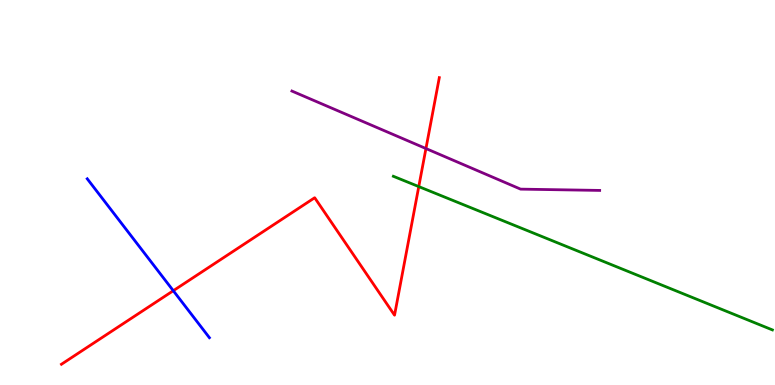[{'lines': ['blue', 'red'], 'intersections': [{'x': 2.24, 'y': 2.45}]}, {'lines': ['green', 'red'], 'intersections': [{'x': 5.4, 'y': 5.15}]}, {'lines': ['purple', 'red'], 'intersections': [{'x': 5.5, 'y': 6.14}]}, {'lines': ['blue', 'green'], 'intersections': []}, {'lines': ['blue', 'purple'], 'intersections': []}, {'lines': ['green', 'purple'], 'intersections': []}]